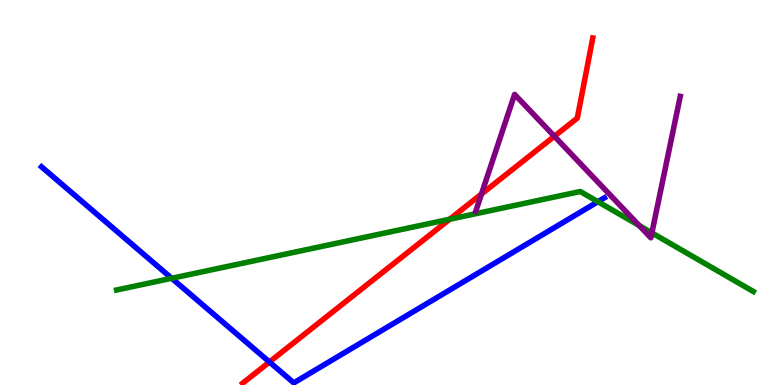[{'lines': ['blue', 'red'], 'intersections': [{'x': 3.48, 'y': 0.598}]}, {'lines': ['green', 'red'], 'intersections': [{'x': 5.8, 'y': 4.3}]}, {'lines': ['purple', 'red'], 'intersections': [{'x': 6.21, 'y': 4.96}, {'x': 7.15, 'y': 6.46}]}, {'lines': ['blue', 'green'], 'intersections': [{'x': 2.22, 'y': 2.77}, {'x': 7.72, 'y': 4.76}]}, {'lines': ['blue', 'purple'], 'intersections': []}, {'lines': ['green', 'purple'], 'intersections': [{'x': 8.25, 'y': 4.14}, {'x': 8.41, 'y': 3.95}]}]